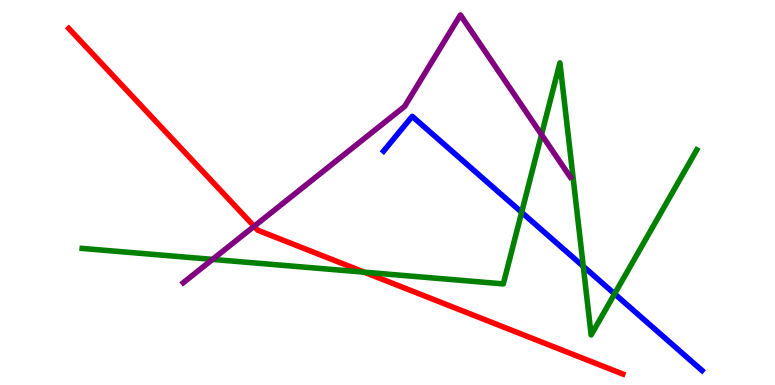[{'lines': ['blue', 'red'], 'intersections': []}, {'lines': ['green', 'red'], 'intersections': [{'x': 4.7, 'y': 2.93}]}, {'lines': ['purple', 'red'], 'intersections': [{'x': 3.28, 'y': 4.12}]}, {'lines': ['blue', 'green'], 'intersections': [{'x': 6.73, 'y': 4.49}, {'x': 7.53, 'y': 3.08}, {'x': 7.93, 'y': 2.37}]}, {'lines': ['blue', 'purple'], 'intersections': []}, {'lines': ['green', 'purple'], 'intersections': [{'x': 2.74, 'y': 3.26}, {'x': 6.99, 'y': 6.5}]}]